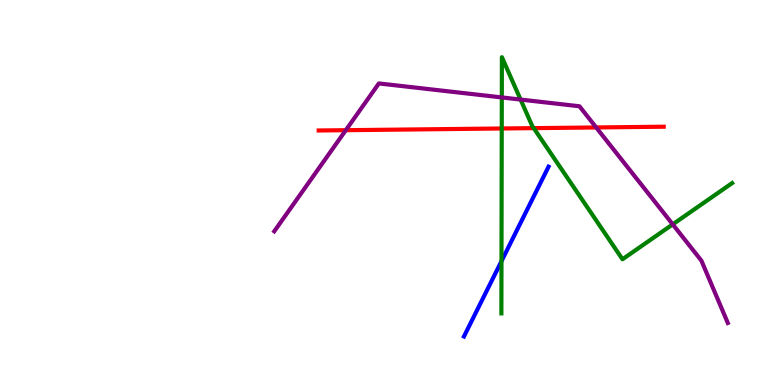[{'lines': ['blue', 'red'], 'intersections': []}, {'lines': ['green', 'red'], 'intersections': [{'x': 6.47, 'y': 6.66}, {'x': 6.89, 'y': 6.67}]}, {'lines': ['purple', 'red'], 'intersections': [{'x': 4.46, 'y': 6.62}, {'x': 7.69, 'y': 6.69}]}, {'lines': ['blue', 'green'], 'intersections': [{'x': 6.47, 'y': 3.22}]}, {'lines': ['blue', 'purple'], 'intersections': []}, {'lines': ['green', 'purple'], 'intersections': [{'x': 6.47, 'y': 7.47}, {'x': 6.72, 'y': 7.41}, {'x': 8.68, 'y': 4.17}]}]